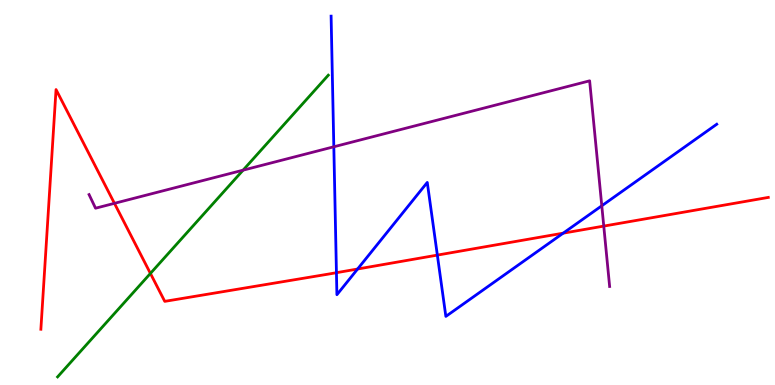[{'lines': ['blue', 'red'], 'intersections': [{'x': 4.34, 'y': 2.92}, {'x': 4.61, 'y': 3.01}, {'x': 5.64, 'y': 3.37}, {'x': 7.27, 'y': 3.94}]}, {'lines': ['green', 'red'], 'intersections': [{'x': 1.94, 'y': 2.9}]}, {'lines': ['purple', 'red'], 'intersections': [{'x': 1.48, 'y': 4.72}, {'x': 7.79, 'y': 4.13}]}, {'lines': ['blue', 'green'], 'intersections': []}, {'lines': ['blue', 'purple'], 'intersections': [{'x': 4.31, 'y': 6.19}, {'x': 7.77, 'y': 4.65}]}, {'lines': ['green', 'purple'], 'intersections': [{'x': 3.14, 'y': 5.58}]}]